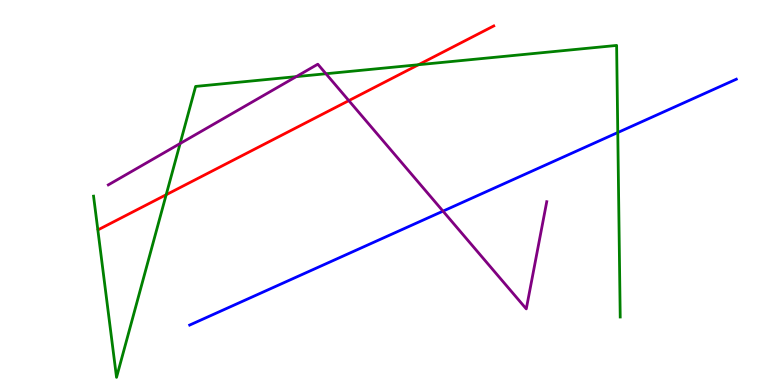[{'lines': ['blue', 'red'], 'intersections': []}, {'lines': ['green', 'red'], 'intersections': [{'x': 2.14, 'y': 4.94}, {'x': 5.4, 'y': 8.32}]}, {'lines': ['purple', 'red'], 'intersections': [{'x': 4.5, 'y': 7.39}]}, {'lines': ['blue', 'green'], 'intersections': [{'x': 7.97, 'y': 6.56}]}, {'lines': ['blue', 'purple'], 'intersections': [{'x': 5.72, 'y': 4.52}]}, {'lines': ['green', 'purple'], 'intersections': [{'x': 2.32, 'y': 6.27}, {'x': 3.82, 'y': 8.01}, {'x': 4.21, 'y': 8.08}]}]